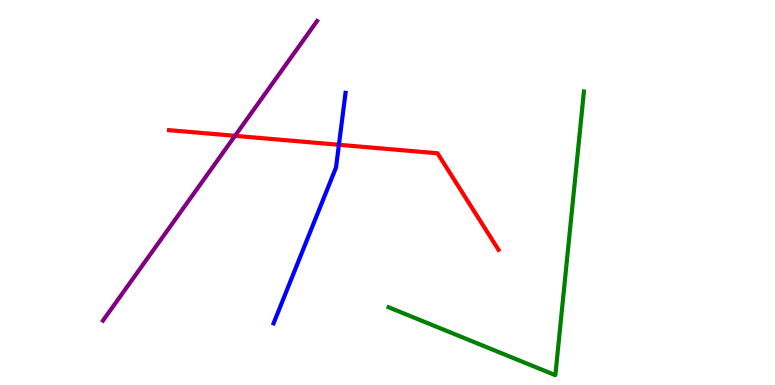[{'lines': ['blue', 'red'], 'intersections': [{'x': 4.37, 'y': 6.24}]}, {'lines': ['green', 'red'], 'intersections': []}, {'lines': ['purple', 'red'], 'intersections': [{'x': 3.03, 'y': 6.47}]}, {'lines': ['blue', 'green'], 'intersections': []}, {'lines': ['blue', 'purple'], 'intersections': []}, {'lines': ['green', 'purple'], 'intersections': []}]